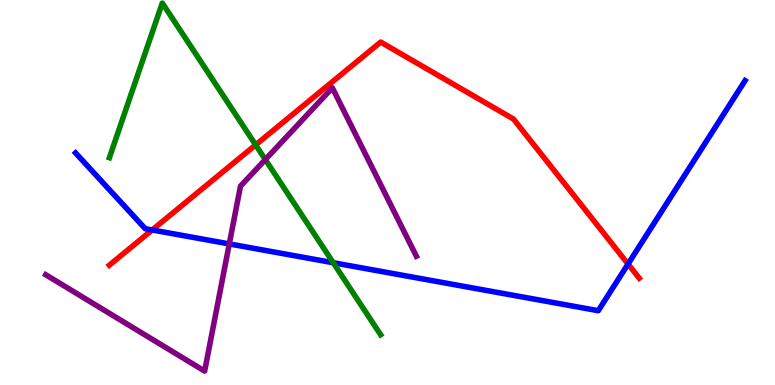[{'lines': ['blue', 'red'], 'intersections': [{'x': 1.96, 'y': 4.03}, {'x': 8.1, 'y': 3.14}]}, {'lines': ['green', 'red'], 'intersections': [{'x': 3.3, 'y': 6.24}]}, {'lines': ['purple', 'red'], 'intersections': []}, {'lines': ['blue', 'green'], 'intersections': [{'x': 4.3, 'y': 3.18}]}, {'lines': ['blue', 'purple'], 'intersections': [{'x': 2.96, 'y': 3.66}]}, {'lines': ['green', 'purple'], 'intersections': [{'x': 3.42, 'y': 5.86}]}]